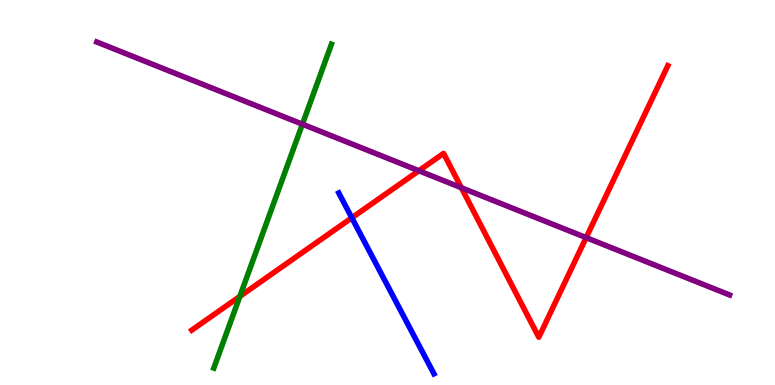[{'lines': ['blue', 'red'], 'intersections': [{'x': 4.54, 'y': 4.34}]}, {'lines': ['green', 'red'], 'intersections': [{'x': 3.09, 'y': 2.3}]}, {'lines': ['purple', 'red'], 'intersections': [{'x': 5.4, 'y': 5.57}, {'x': 5.95, 'y': 5.12}, {'x': 7.56, 'y': 3.83}]}, {'lines': ['blue', 'green'], 'intersections': []}, {'lines': ['blue', 'purple'], 'intersections': []}, {'lines': ['green', 'purple'], 'intersections': [{'x': 3.9, 'y': 6.77}]}]